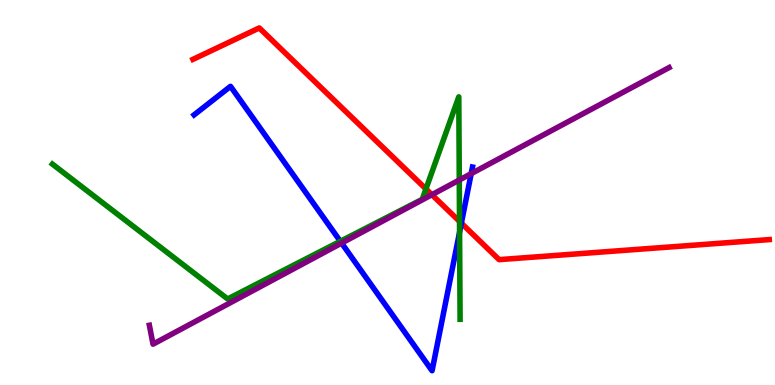[{'lines': ['blue', 'red'], 'intersections': [{'x': 5.95, 'y': 4.2}]}, {'lines': ['green', 'red'], 'intersections': [{'x': 5.5, 'y': 5.09}, {'x': 5.93, 'y': 4.25}]}, {'lines': ['purple', 'red'], 'intersections': [{'x': 5.57, 'y': 4.94}]}, {'lines': ['blue', 'green'], 'intersections': [{'x': 4.39, 'y': 3.73}, {'x': 5.93, 'y': 3.97}]}, {'lines': ['blue', 'purple'], 'intersections': [{'x': 4.41, 'y': 3.69}, {'x': 6.08, 'y': 5.49}]}, {'lines': ['green', 'purple'], 'intersections': [{'x': 5.93, 'y': 5.32}]}]